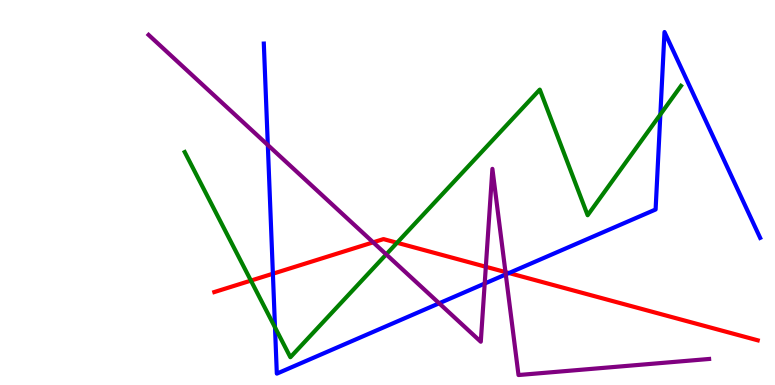[{'lines': ['blue', 'red'], 'intersections': [{'x': 3.52, 'y': 2.89}, {'x': 6.57, 'y': 2.91}]}, {'lines': ['green', 'red'], 'intersections': [{'x': 3.24, 'y': 2.71}, {'x': 5.12, 'y': 3.69}]}, {'lines': ['purple', 'red'], 'intersections': [{'x': 4.82, 'y': 3.71}, {'x': 6.27, 'y': 3.07}, {'x': 6.52, 'y': 2.93}]}, {'lines': ['blue', 'green'], 'intersections': [{'x': 3.55, 'y': 1.5}, {'x': 8.52, 'y': 7.03}]}, {'lines': ['blue', 'purple'], 'intersections': [{'x': 3.46, 'y': 6.23}, {'x': 5.67, 'y': 2.12}, {'x': 6.25, 'y': 2.63}, {'x': 6.53, 'y': 2.87}]}, {'lines': ['green', 'purple'], 'intersections': [{'x': 4.98, 'y': 3.39}]}]